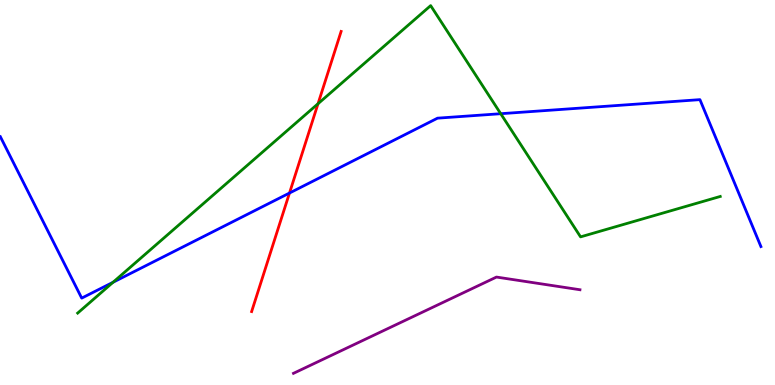[{'lines': ['blue', 'red'], 'intersections': [{'x': 3.74, 'y': 4.99}]}, {'lines': ['green', 'red'], 'intersections': [{'x': 4.1, 'y': 7.31}]}, {'lines': ['purple', 'red'], 'intersections': []}, {'lines': ['blue', 'green'], 'intersections': [{'x': 1.46, 'y': 2.67}, {'x': 6.46, 'y': 7.05}]}, {'lines': ['blue', 'purple'], 'intersections': []}, {'lines': ['green', 'purple'], 'intersections': []}]